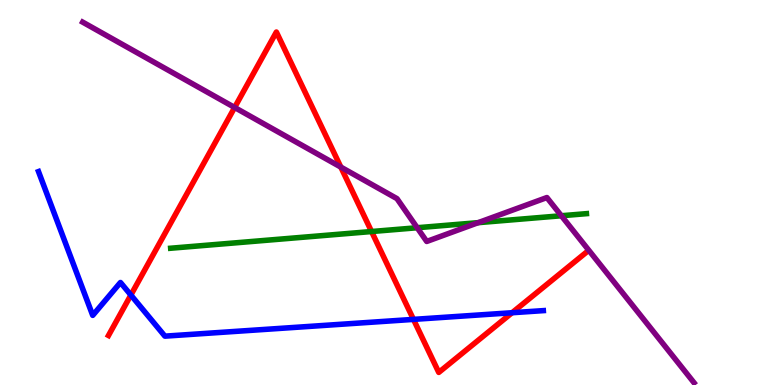[{'lines': ['blue', 'red'], 'intersections': [{'x': 1.69, 'y': 2.34}, {'x': 5.34, 'y': 1.7}, {'x': 6.61, 'y': 1.88}]}, {'lines': ['green', 'red'], 'intersections': [{'x': 4.79, 'y': 3.99}]}, {'lines': ['purple', 'red'], 'intersections': [{'x': 3.03, 'y': 7.21}, {'x': 4.4, 'y': 5.66}]}, {'lines': ['blue', 'green'], 'intersections': []}, {'lines': ['blue', 'purple'], 'intersections': []}, {'lines': ['green', 'purple'], 'intersections': [{'x': 5.38, 'y': 4.08}, {'x': 6.17, 'y': 4.22}, {'x': 7.24, 'y': 4.4}]}]